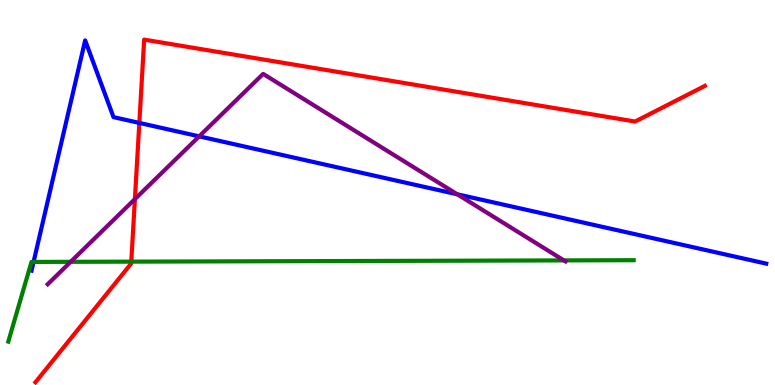[{'lines': ['blue', 'red'], 'intersections': [{'x': 1.8, 'y': 6.81}]}, {'lines': ['green', 'red'], 'intersections': [{'x': 1.69, 'y': 3.2}]}, {'lines': ['purple', 'red'], 'intersections': [{'x': 1.74, 'y': 4.83}]}, {'lines': ['blue', 'green'], 'intersections': [{'x': 0.433, 'y': 3.2}]}, {'lines': ['blue', 'purple'], 'intersections': [{'x': 2.57, 'y': 6.46}, {'x': 5.9, 'y': 4.95}]}, {'lines': ['green', 'purple'], 'intersections': [{'x': 0.912, 'y': 3.2}, {'x': 7.28, 'y': 3.24}]}]